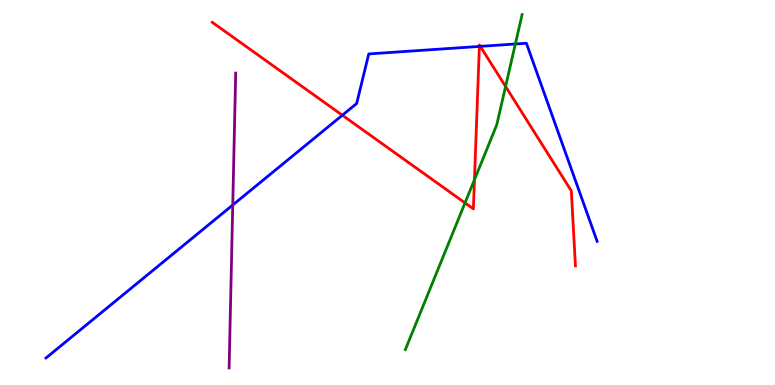[{'lines': ['blue', 'red'], 'intersections': [{'x': 4.42, 'y': 7.01}, {'x': 6.19, 'y': 8.79}, {'x': 6.2, 'y': 8.8}]}, {'lines': ['green', 'red'], 'intersections': [{'x': 6.0, 'y': 4.73}, {'x': 6.12, 'y': 5.33}, {'x': 6.52, 'y': 7.75}]}, {'lines': ['purple', 'red'], 'intersections': []}, {'lines': ['blue', 'green'], 'intersections': [{'x': 6.65, 'y': 8.86}]}, {'lines': ['blue', 'purple'], 'intersections': [{'x': 3.0, 'y': 4.68}]}, {'lines': ['green', 'purple'], 'intersections': []}]